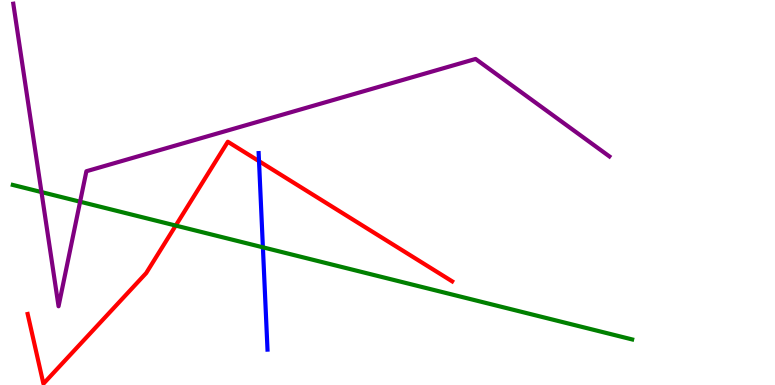[{'lines': ['blue', 'red'], 'intersections': [{'x': 3.34, 'y': 5.81}]}, {'lines': ['green', 'red'], 'intersections': [{'x': 2.27, 'y': 4.14}]}, {'lines': ['purple', 'red'], 'intersections': []}, {'lines': ['blue', 'green'], 'intersections': [{'x': 3.39, 'y': 3.58}]}, {'lines': ['blue', 'purple'], 'intersections': []}, {'lines': ['green', 'purple'], 'intersections': [{'x': 0.535, 'y': 5.01}, {'x': 1.03, 'y': 4.76}]}]